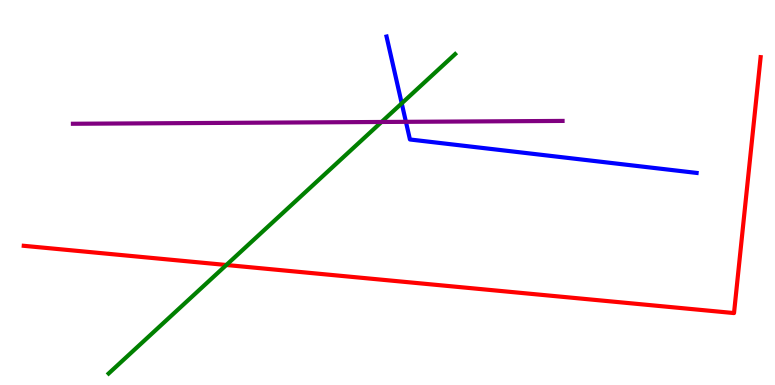[{'lines': ['blue', 'red'], 'intersections': []}, {'lines': ['green', 'red'], 'intersections': [{'x': 2.92, 'y': 3.12}]}, {'lines': ['purple', 'red'], 'intersections': []}, {'lines': ['blue', 'green'], 'intersections': [{'x': 5.18, 'y': 7.32}]}, {'lines': ['blue', 'purple'], 'intersections': [{'x': 5.24, 'y': 6.84}]}, {'lines': ['green', 'purple'], 'intersections': [{'x': 4.92, 'y': 6.83}]}]